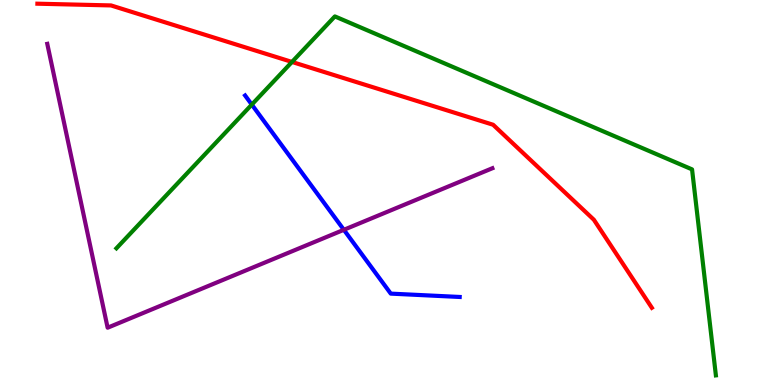[{'lines': ['blue', 'red'], 'intersections': []}, {'lines': ['green', 'red'], 'intersections': [{'x': 3.77, 'y': 8.39}]}, {'lines': ['purple', 'red'], 'intersections': []}, {'lines': ['blue', 'green'], 'intersections': [{'x': 3.25, 'y': 7.28}]}, {'lines': ['blue', 'purple'], 'intersections': [{'x': 4.44, 'y': 4.03}]}, {'lines': ['green', 'purple'], 'intersections': []}]